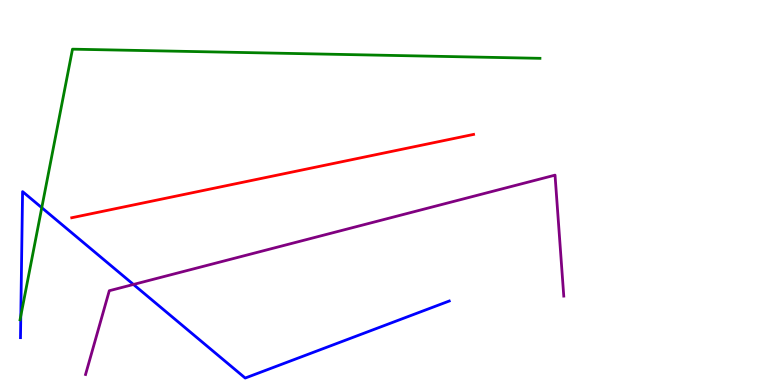[{'lines': ['blue', 'red'], 'intersections': []}, {'lines': ['green', 'red'], 'intersections': []}, {'lines': ['purple', 'red'], 'intersections': []}, {'lines': ['blue', 'green'], 'intersections': [{'x': 0.268, 'y': 1.79}, {'x': 0.539, 'y': 4.61}]}, {'lines': ['blue', 'purple'], 'intersections': [{'x': 1.72, 'y': 2.61}]}, {'lines': ['green', 'purple'], 'intersections': []}]